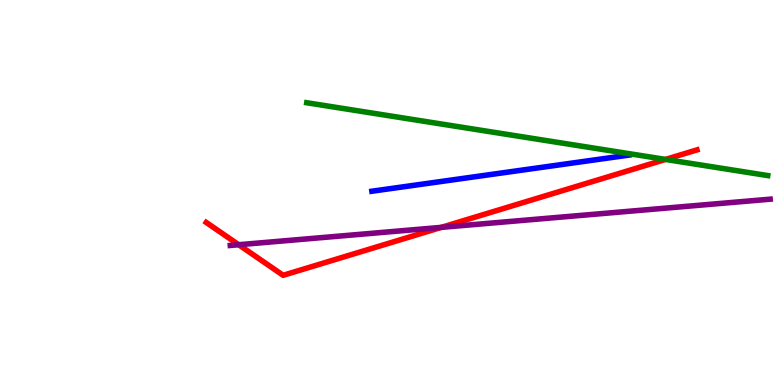[{'lines': ['blue', 'red'], 'intersections': []}, {'lines': ['green', 'red'], 'intersections': [{'x': 8.59, 'y': 5.86}]}, {'lines': ['purple', 'red'], 'intersections': [{'x': 3.08, 'y': 3.64}, {'x': 5.69, 'y': 4.09}]}, {'lines': ['blue', 'green'], 'intersections': []}, {'lines': ['blue', 'purple'], 'intersections': []}, {'lines': ['green', 'purple'], 'intersections': []}]